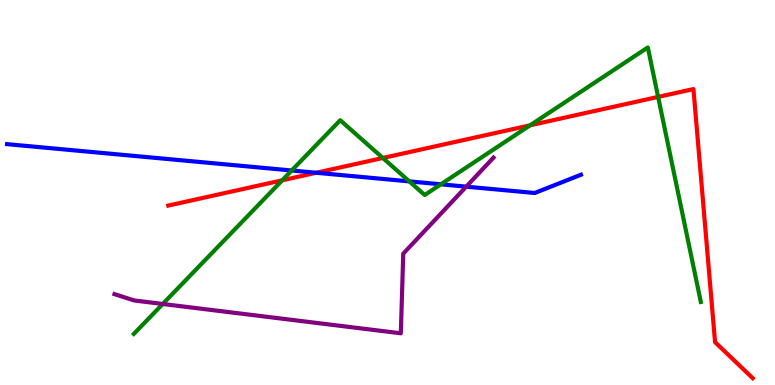[{'lines': ['blue', 'red'], 'intersections': [{'x': 4.08, 'y': 5.51}]}, {'lines': ['green', 'red'], 'intersections': [{'x': 3.64, 'y': 5.32}, {'x': 4.94, 'y': 5.9}, {'x': 6.84, 'y': 6.75}, {'x': 8.49, 'y': 7.48}]}, {'lines': ['purple', 'red'], 'intersections': []}, {'lines': ['blue', 'green'], 'intersections': [{'x': 3.76, 'y': 5.57}, {'x': 5.28, 'y': 5.29}, {'x': 5.69, 'y': 5.21}]}, {'lines': ['blue', 'purple'], 'intersections': [{'x': 6.02, 'y': 5.15}]}, {'lines': ['green', 'purple'], 'intersections': [{'x': 2.1, 'y': 2.1}]}]